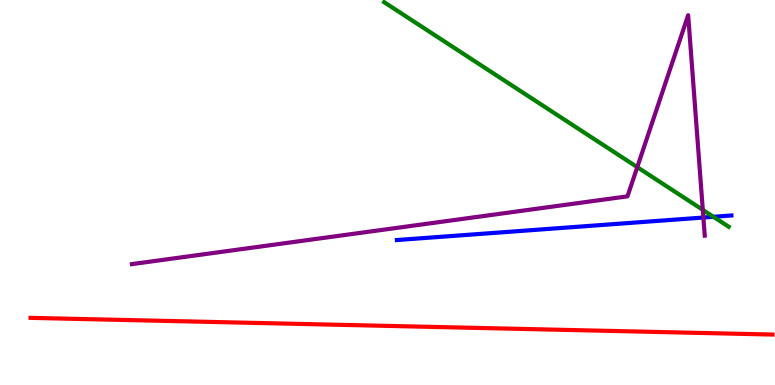[{'lines': ['blue', 'red'], 'intersections': []}, {'lines': ['green', 'red'], 'intersections': []}, {'lines': ['purple', 'red'], 'intersections': []}, {'lines': ['blue', 'green'], 'intersections': [{'x': 9.21, 'y': 4.37}]}, {'lines': ['blue', 'purple'], 'intersections': [{'x': 9.08, 'y': 4.35}]}, {'lines': ['green', 'purple'], 'intersections': [{'x': 8.22, 'y': 5.66}, {'x': 9.07, 'y': 4.55}]}]